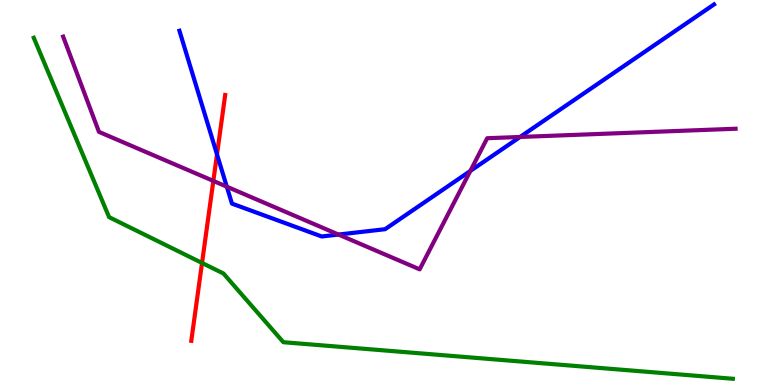[{'lines': ['blue', 'red'], 'intersections': [{'x': 2.8, 'y': 5.99}]}, {'lines': ['green', 'red'], 'intersections': [{'x': 2.61, 'y': 3.17}]}, {'lines': ['purple', 'red'], 'intersections': [{'x': 2.75, 'y': 5.3}]}, {'lines': ['blue', 'green'], 'intersections': []}, {'lines': ['blue', 'purple'], 'intersections': [{'x': 2.93, 'y': 5.15}, {'x': 4.37, 'y': 3.91}, {'x': 6.07, 'y': 5.56}, {'x': 6.71, 'y': 6.44}]}, {'lines': ['green', 'purple'], 'intersections': []}]